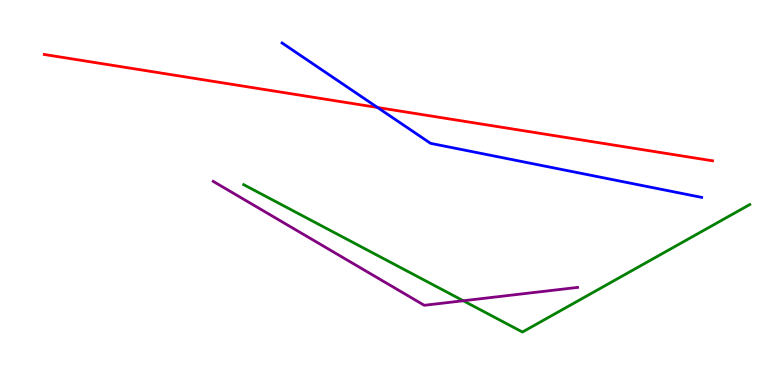[{'lines': ['blue', 'red'], 'intersections': [{'x': 4.87, 'y': 7.21}]}, {'lines': ['green', 'red'], 'intersections': []}, {'lines': ['purple', 'red'], 'intersections': []}, {'lines': ['blue', 'green'], 'intersections': []}, {'lines': ['blue', 'purple'], 'intersections': []}, {'lines': ['green', 'purple'], 'intersections': [{'x': 5.98, 'y': 2.19}]}]